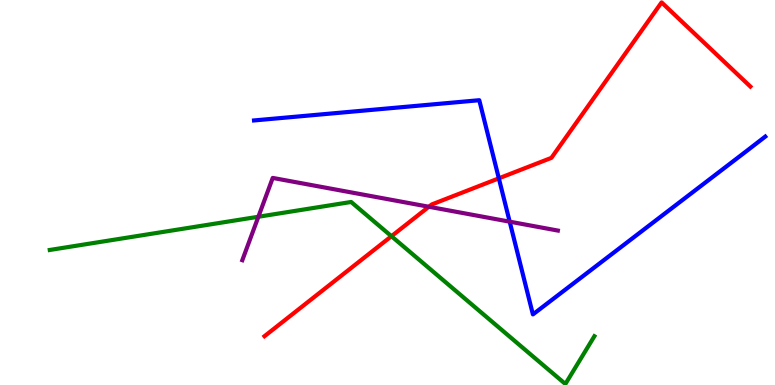[{'lines': ['blue', 'red'], 'intersections': [{'x': 6.44, 'y': 5.37}]}, {'lines': ['green', 'red'], 'intersections': [{'x': 5.05, 'y': 3.86}]}, {'lines': ['purple', 'red'], 'intersections': [{'x': 5.53, 'y': 4.63}]}, {'lines': ['blue', 'green'], 'intersections': []}, {'lines': ['blue', 'purple'], 'intersections': [{'x': 6.58, 'y': 4.24}]}, {'lines': ['green', 'purple'], 'intersections': [{'x': 3.33, 'y': 4.37}]}]